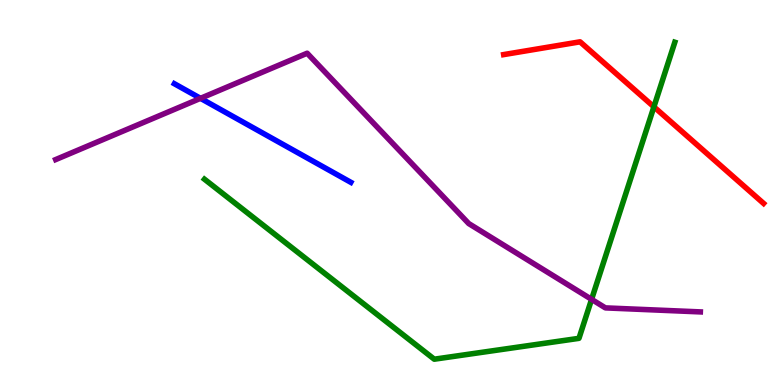[{'lines': ['blue', 'red'], 'intersections': []}, {'lines': ['green', 'red'], 'intersections': [{'x': 8.44, 'y': 7.23}]}, {'lines': ['purple', 'red'], 'intersections': []}, {'lines': ['blue', 'green'], 'intersections': []}, {'lines': ['blue', 'purple'], 'intersections': [{'x': 2.59, 'y': 7.45}]}, {'lines': ['green', 'purple'], 'intersections': [{'x': 7.63, 'y': 2.22}]}]